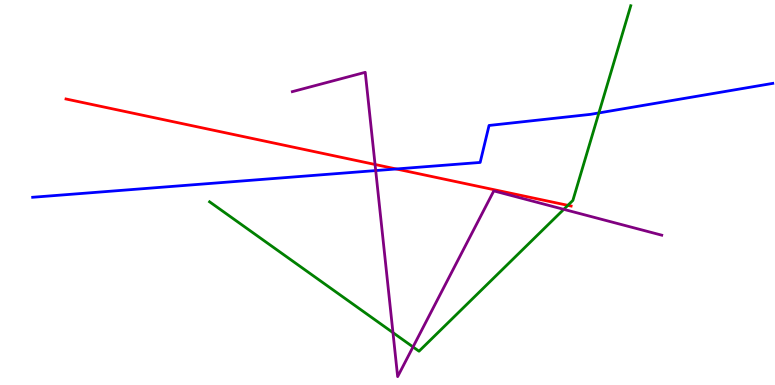[{'lines': ['blue', 'red'], 'intersections': [{'x': 5.11, 'y': 5.61}]}, {'lines': ['green', 'red'], 'intersections': [{'x': 7.33, 'y': 4.67}]}, {'lines': ['purple', 'red'], 'intersections': [{'x': 4.84, 'y': 5.73}]}, {'lines': ['blue', 'green'], 'intersections': [{'x': 7.73, 'y': 7.07}]}, {'lines': ['blue', 'purple'], 'intersections': [{'x': 4.85, 'y': 5.57}]}, {'lines': ['green', 'purple'], 'intersections': [{'x': 5.07, 'y': 1.36}, {'x': 5.33, 'y': 0.989}, {'x': 7.27, 'y': 4.56}]}]